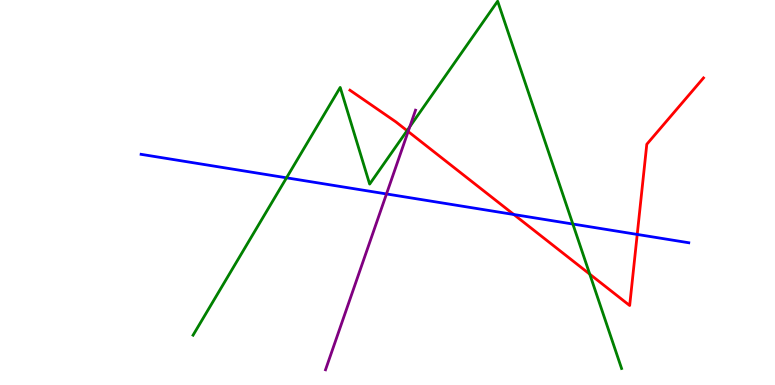[{'lines': ['blue', 'red'], 'intersections': [{'x': 6.63, 'y': 4.43}, {'x': 8.22, 'y': 3.91}]}, {'lines': ['green', 'red'], 'intersections': [{'x': 5.25, 'y': 6.61}, {'x': 7.61, 'y': 2.88}]}, {'lines': ['purple', 'red'], 'intersections': [{'x': 5.27, 'y': 6.58}]}, {'lines': ['blue', 'green'], 'intersections': [{'x': 3.7, 'y': 5.38}, {'x': 7.39, 'y': 4.18}]}, {'lines': ['blue', 'purple'], 'intersections': [{'x': 4.99, 'y': 4.96}]}, {'lines': ['green', 'purple'], 'intersections': [{'x': 5.29, 'y': 6.71}]}]